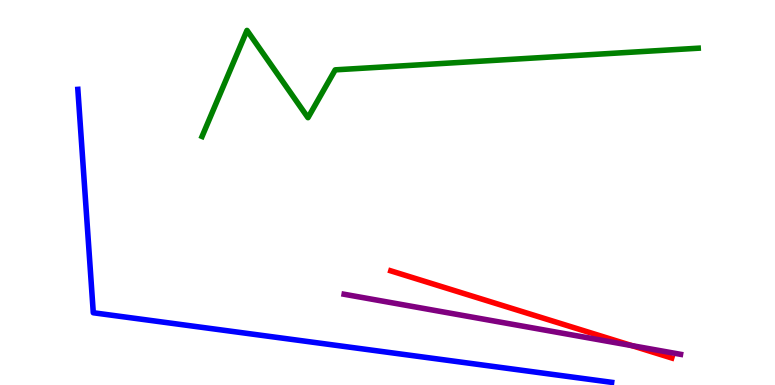[{'lines': ['blue', 'red'], 'intersections': []}, {'lines': ['green', 'red'], 'intersections': []}, {'lines': ['purple', 'red'], 'intersections': [{'x': 8.15, 'y': 1.02}]}, {'lines': ['blue', 'green'], 'intersections': []}, {'lines': ['blue', 'purple'], 'intersections': []}, {'lines': ['green', 'purple'], 'intersections': []}]